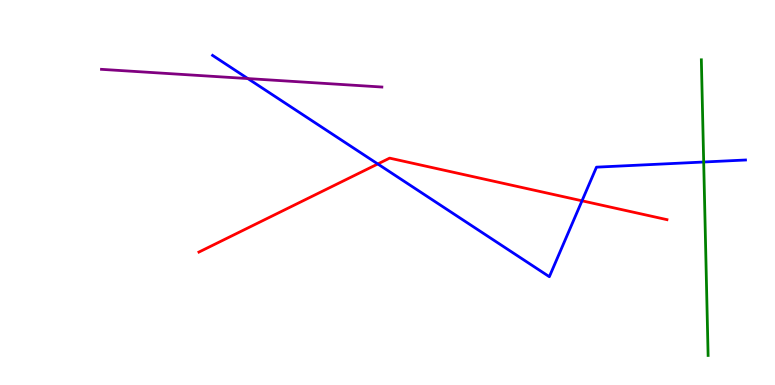[{'lines': ['blue', 'red'], 'intersections': [{'x': 4.87, 'y': 5.74}, {'x': 7.51, 'y': 4.78}]}, {'lines': ['green', 'red'], 'intersections': []}, {'lines': ['purple', 'red'], 'intersections': []}, {'lines': ['blue', 'green'], 'intersections': [{'x': 9.08, 'y': 5.79}]}, {'lines': ['blue', 'purple'], 'intersections': [{'x': 3.2, 'y': 7.96}]}, {'lines': ['green', 'purple'], 'intersections': []}]